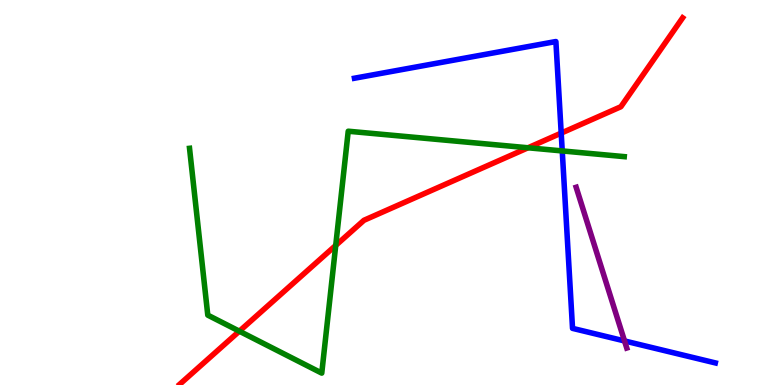[{'lines': ['blue', 'red'], 'intersections': [{'x': 7.24, 'y': 6.54}]}, {'lines': ['green', 'red'], 'intersections': [{'x': 3.09, 'y': 1.4}, {'x': 4.33, 'y': 3.63}, {'x': 6.81, 'y': 6.16}]}, {'lines': ['purple', 'red'], 'intersections': []}, {'lines': ['blue', 'green'], 'intersections': [{'x': 7.25, 'y': 6.08}]}, {'lines': ['blue', 'purple'], 'intersections': [{'x': 8.06, 'y': 1.14}]}, {'lines': ['green', 'purple'], 'intersections': []}]